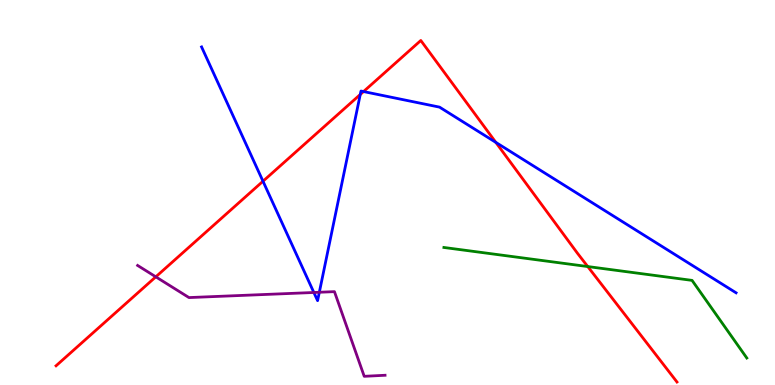[{'lines': ['blue', 'red'], 'intersections': [{'x': 3.39, 'y': 5.29}, {'x': 4.65, 'y': 7.55}, {'x': 4.69, 'y': 7.62}, {'x': 6.4, 'y': 6.3}]}, {'lines': ['green', 'red'], 'intersections': [{'x': 7.58, 'y': 3.08}]}, {'lines': ['purple', 'red'], 'intersections': [{'x': 2.01, 'y': 2.81}]}, {'lines': ['blue', 'green'], 'intersections': []}, {'lines': ['blue', 'purple'], 'intersections': [{'x': 4.05, 'y': 2.4}, {'x': 4.12, 'y': 2.41}]}, {'lines': ['green', 'purple'], 'intersections': []}]